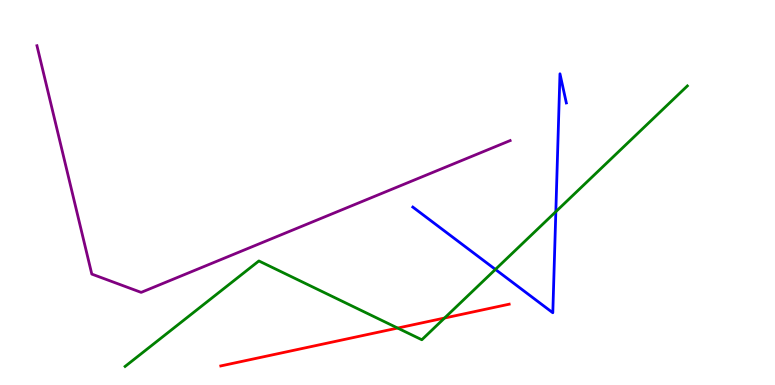[{'lines': ['blue', 'red'], 'intersections': []}, {'lines': ['green', 'red'], 'intersections': [{'x': 5.13, 'y': 1.48}, {'x': 5.74, 'y': 1.74}]}, {'lines': ['purple', 'red'], 'intersections': []}, {'lines': ['blue', 'green'], 'intersections': [{'x': 6.39, 'y': 3.0}, {'x': 7.17, 'y': 4.5}]}, {'lines': ['blue', 'purple'], 'intersections': []}, {'lines': ['green', 'purple'], 'intersections': []}]